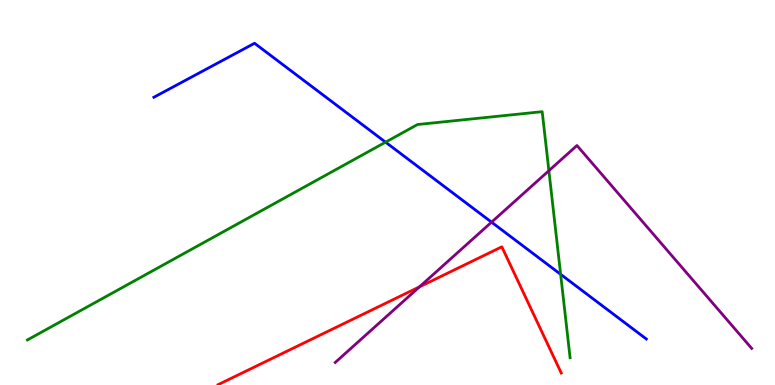[{'lines': ['blue', 'red'], 'intersections': []}, {'lines': ['green', 'red'], 'intersections': []}, {'lines': ['purple', 'red'], 'intersections': [{'x': 5.41, 'y': 2.55}]}, {'lines': ['blue', 'green'], 'intersections': [{'x': 4.98, 'y': 6.31}, {'x': 7.23, 'y': 2.88}]}, {'lines': ['blue', 'purple'], 'intersections': [{'x': 6.34, 'y': 4.23}]}, {'lines': ['green', 'purple'], 'intersections': [{'x': 7.08, 'y': 5.57}]}]